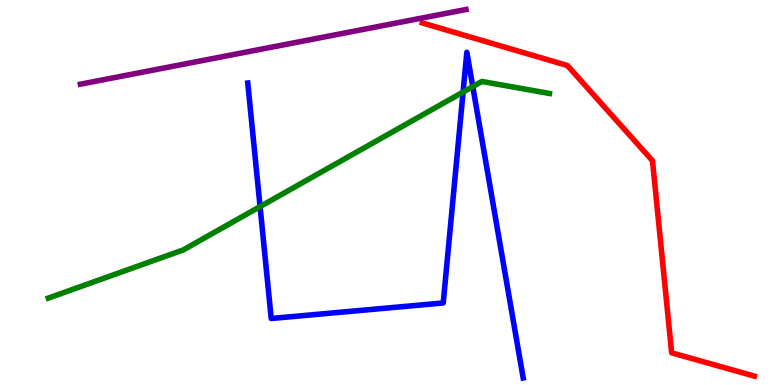[{'lines': ['blue', 'red'], 'intersections': []}, {'lines': ['green', 'red'], 'intersections': []}, {'lines': ['purple', 'red'], 'intersections': []}, {'lines': ['blue', 'green'], 'intersections': [{'x': 3.36, 'y': 4.63}, {'x': 5.98, 'y': 7.61}, {'x': 6.1, 'y': 7.75}]}, {'lines': ['blue', 'purple'], 'intersections': []}, {'lines': ['green', 'purple'], 'intersections': []}]